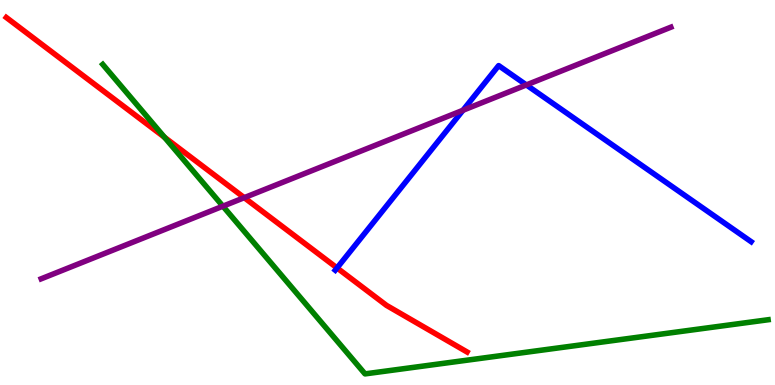[{'lines': ['blue', 'red'], 'intersections': [{'x': 4.35, 'y': 3.04}]}, {'lines': ['green', 'red'], 'intersections': [{'x': 2.12, 'y': 6.43}]}, {'lines': ['purple', 'red'], 'intersections': [{'x': 3.15, 'y': 4.87}]}, {'lines': ['blue', 'green'], 'intersections': []}, {'lines': ['blue', 'purple'], 'intersections': [{'x': 5.97, 'y': 7.14}, {'x': 6.79, 'y': 7.79}]}, {'lines': ['green', 'purple'], 'intersections': [{'x': 2.88, 'y': 4.64}]}]